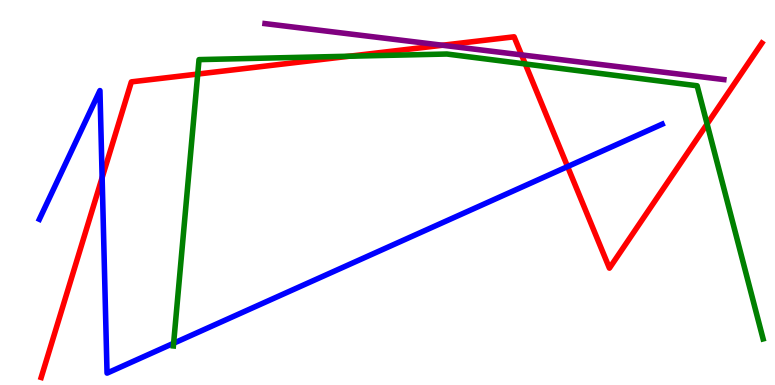[{'lines': ['blue', 'red'], 'intersections': [{'x': 1.32, 'y': 5.39}, {'x': 7.32, 'y': 5.67}]}, {'lines': ['green', 'red'], 'intersections': [{'x': 2.55, 'y': 8.08}, {'x': 4.51, 'y': 8.54}, {'x': 6.78, 'y': 8.34}, {'x': 9.12, 'y': 6.78}]}, {'lines': ['purple', 'red'], 'intersections': [{'x': 5.71, 'y': 8.82}, {'x': 6.73, 'y': 8.57}]}, {'lines': ['blue', 'green'], 'intersections': [{'x': 2.24, 'y': 1.08}]}, {'lines': ['blue', 'purple'], 'intersections': []}, {'lines': ['green', 'purple'], 'intersections': []}]